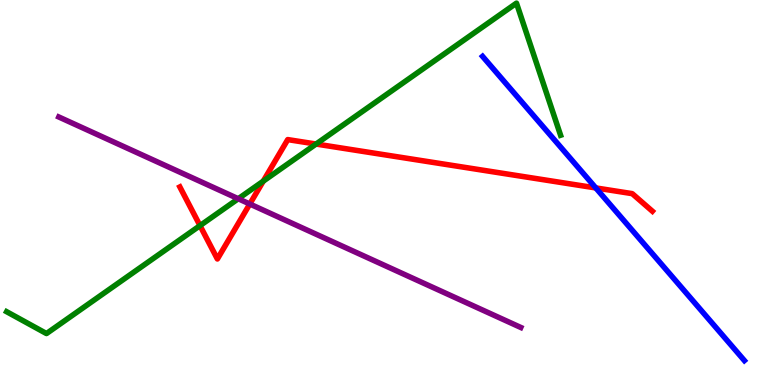[{'lines': ['blue', 'red'], 'intersections': [{'x': 7.69, 'y': 5.12}]}, {'lines': ['green', 'red'], 'intersections': [{'x': 2.58, 'y': 4.14}, {'x': 3.4, 'y': 5.29}, {'x': 4.08, 'y': 6.26}]}, {'lines': ['purple', 'red'], 'intersections': [{'x': 3.22, 'y': 4.7}]}, {'lines': ['blue', 'green'], 'intersections': []}, {'lines': ['blue', 'purple'], 'intersections': []}, {'lines': ['green', 'purple'], 'intersections': [{'x': 3.07, 'y': 4.84}]}]